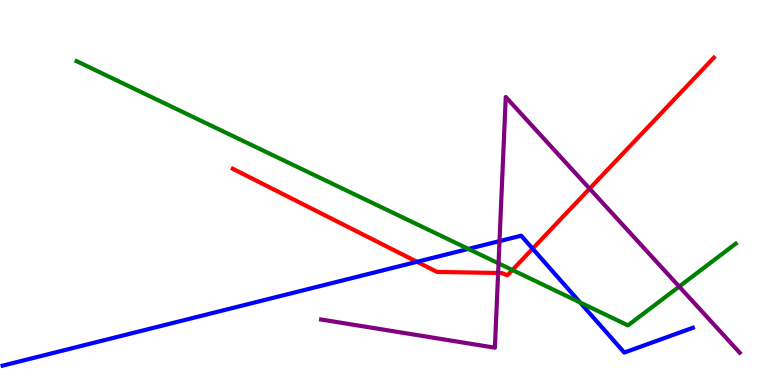[{'lines': ['blue', 'red'], 'intersections': [{'x': 5.38, 'y': 3.2}, {'x': 6.87, 'y': 3.54}]}, {'lines': ['green', 'red'], 'intersections': [{'x': 6.61, 'y': 2.99}]}, {'lines': ['purple', 'red'], 'intersections': [{'x': 6.43, 'y': 2.91}, {'x': 7.61, 'y': 5.1}]}, {'lines': ['blue', 'green'], 'intersections': [{'x': 6.04, 'y': 3.53}, {'x': 7.48, 'y': 2.14}]}, {'lines': ['blue', 'purple'], 'intersections': [{'x': 6.45, 'y': 3.74}]}, {'lines': ['green', 'purple'], 'intersections': [{'x': 6.43, 'y': 3.16}, {'x': 8.76, 'y': 2.56}]}]